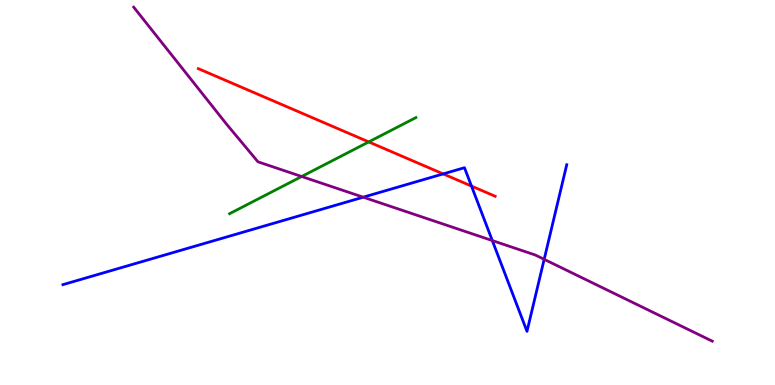[{'lines': ['blue', 'red'], 'intersections': [{'x': 5.72, 'y': 5.48}, {'x': 6.08, 'y': 5.17}]}, {'lines': ['green', 'red'], 'intersections': [{'x': 4.76, 'y': 6.31}]}, {'lines': ['purple', 'red'], 'intersections': []}, {'lines': ['blue', 'green'], 'intersections': []}, {'lines': ['blue', 'purple'], 'intersections': [{'x': 4.69, 'y': 4.88}, {'x': 6.35, 'y': 3.75}, {'x': 7.02, 'y': 3.26}]}, {'lines': ['green', 'purple'], 'intersections': [{'x': 3.89, 'y': 5.42}]}]